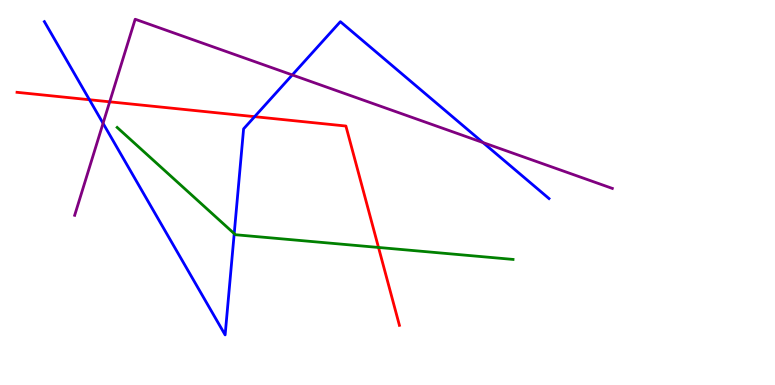[{'lines': ['blue', 'red'], 'intersections': [{'x': 1.15, 'y': 7.41}, {'x': 3.29, 'y': 6.97}]}, {'lines': ['green', 'red'], 'intersections': [{'x': 4.88, 'y': 3.57}]}, {'lines': ['purple', 'red'], 'intersections': [{'x': 1.42, 'y': 7.36}]}, {'lines': ['blue', 'green'], 'intersections': [{'x': 3.02, 'y': 3.93}]}, {'lines': ['blue', 'purple'], 'intersections': [{'x': 1.33, 'y': 6.8}, {'x': 3.77, 'y': 8.05}, {'x': 6.23, 'y': 6.3}]}, {'lines': ['green', 'purple'], 'intersections': []}]